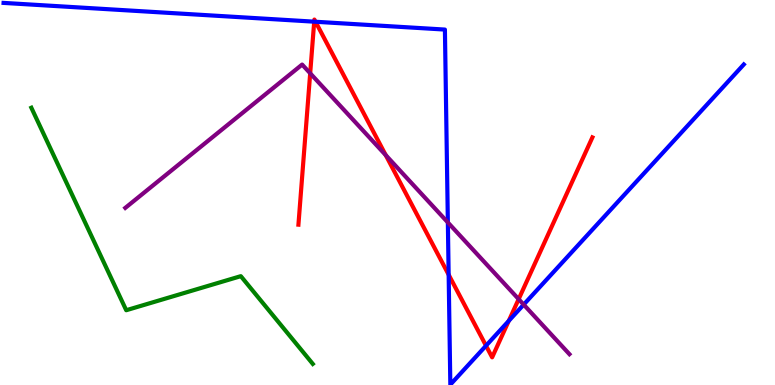[{'lines': ['blue', 'red'], 'intersections': [{'x': 4.05, 'y': 9.44}, {'x': 4.07, 'y': 9.43}, {'x': 5.79, 'y': 2.86}, {'x': 6.27, 'y': 1.02}, {'x': 6.56, 'y': 1.66}]}, {'lines': ['green', 'red'], 'intersections': []}, {'lines': ['purple', 'red'], 'intersections': [{'x': 4.0, 'y': 8.1}, {'x': 4.98, 'y': 5.97}, {'x': 6.69, 'y': 2.23}]}, {'lines': ['blue', 'green'], 'intersections': []}, {'lines': ['blue', 'purple'], 'intersections': [{'x': 5.78, 'y': 4.22}, {'x': 6.76, 'y': 2.09}]}, {'lines': ['green', 'purple'], 'intersections': []}]